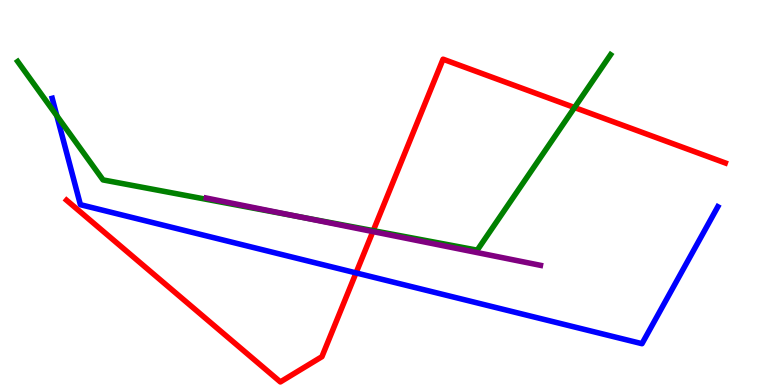[{'lines': ['blue', 'red'], 'intersections': [{'x': 4.59, 'y': 2.91}]}, {'lines': ['green', 'red'], 'intersections': [{'x': 4.82, 'y': 4.01}, {'x': 7.41, 'y': 7.21}]}, {'lines': ['purple', 'red'], 'intersections': [{'x': 4.81, 'y': 3.98}]}, {'lines': ['blue', 'green'], 'intersections': [{'x': 0.734, 'y': 6.99}]}, {'lines': ['blue', 'purple'], 'intersections': []}, {'lines': ['green', 'purple'], 'intersections': [{'x': 3.86, 'y': 4.37}]}]